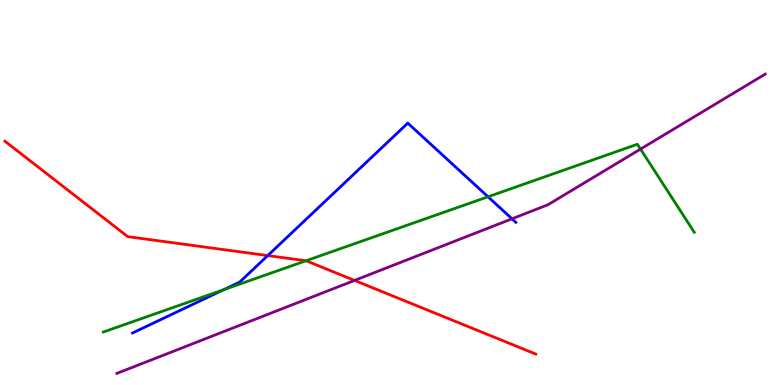[{'lines': ['blue', 'red'], 'intersections': [{'x': 3.45, 'y': 3.36}]}, {'lines': ['green', 'red'], 'intersections': [{'x': 3.95, 'y': 3.23}]}, {'lines': ['purple', 'red'], 'intersections': [{'x': 4.57, 'y': 2.72}]}, {'lines': ['blue', 'green'], 'intersections': [{'x': 2.89, 'y': 2.47}, {'x': 6.3, 'y': 4.89}]}, {'lines': ['blue', 'purple'], 'intersections': [{'x': 6.61, 'y': 4.32}]}, {'lines': ['green', 'purple'], 'intersections': [{'x': 8.26, 'y': 6.13}]}]